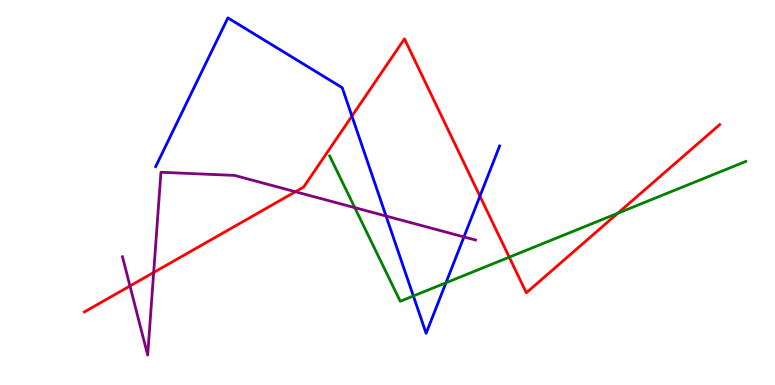[{'lines': ['blue', 'red'], 'intersections': [{'x': 4.54, 'y': 6.98}, {'x': 6.19, 'y': 4.91}]}, {'lines': ['green', 'red'], 'intersections': [{'x': 6.57, 'y': 3.32}, {'x': 7.97, 'y': 4.46}]}, {'lines': ['purple', 'red'], 'intersections': [{'x': 1.68, 'y': 2.57}, {'x': 1.98, 'y': 2.92}, {'x': 3.81, 'y': 5.02}]}, {'lines': ['blue', 'green'], 'intersections': [{'x': 5.33, 'y': 2.31}, {'x': 5.75, 'y': 2.65}]}, {'lines': ['blue', 'purple'], 'intersections': [{'x': 4.98, 'y': 4.39}, {'x': 5.99, 'y': 3.85}]}, {'lines': ['green', 'purple'], 'intersections': [{'x': 4.58, 'y': 4.61}]}]